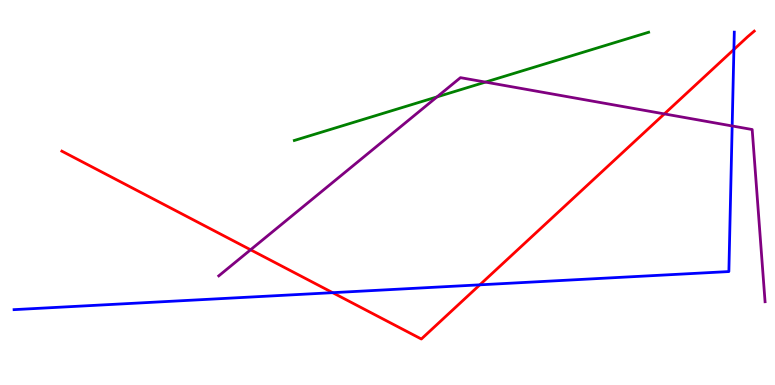[{'lines': ['blue', 'red'], 'intersections': [{'x': 4.29, 'y': 2.4}, {'x': 6.19, 'y': 2.6}, {'x': 9.47, 'y': 8.71}]}, {'lines': ['green', 'red'], 'intersections': []}, {'lines': ['purple', 'red'], 'intersections': [{'x': 3.23, 'y': 3.51}, {'x': 8.57, 'y': 7.04}]}, {'lines': ['blue', 'green'], 'intersections': []}, {'lines': ['blue', 'purple'], 'intersections': [{'x': 9.45, 'y': 6.73}]}, {'lines': ['green', 'purple'], 'intersections': [{'x': 5.64, 'y': 7.48}, {'x': 6.26, 'y': 7.87}]}]